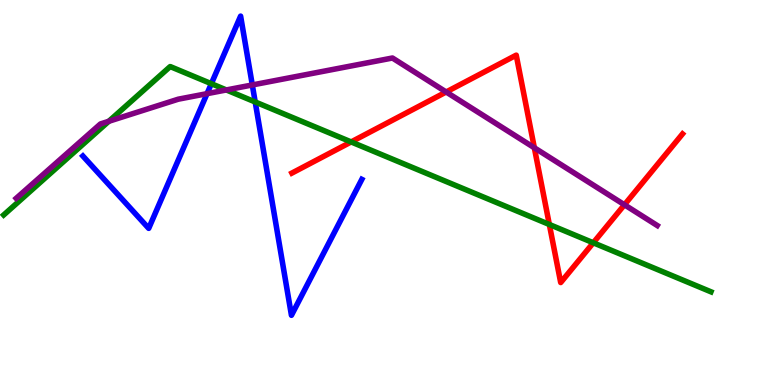[{'lines': ['blue', 'red'], 'intersections': []}, {'lines': ['green', 'red'], 'intersections': [{'x': 4.53, 'y': 6.31}, {'x': 7.09, 'y': 4.17}, {'x': 7.66, 'y': 3.69}]}, {'lines': ['purple', 'red'], 'intersections': [{'x': 5.76, 'y': 7.61}, {'x': 6.89, 'y': 6.16}, {'x': 8.06, 'y': 4.68}]}, {'lines': ['blue', 'green'], 'intersections': [{'x': 2.73, 'y': 7.83}, {'x': 3.29, 'y': 7.35}]}, {'lines': ['blue', 'purple'], 'intersections': [{'x': 2.67, 'y': 7.57}, {'x': 3.26, 'y': 7.79}]}, {'lines': ['green', 'purple'], 'intersections': [{'x': 1.4, 'y': 6.85}, {'x': 2.92, 'y': 7.66}]}]